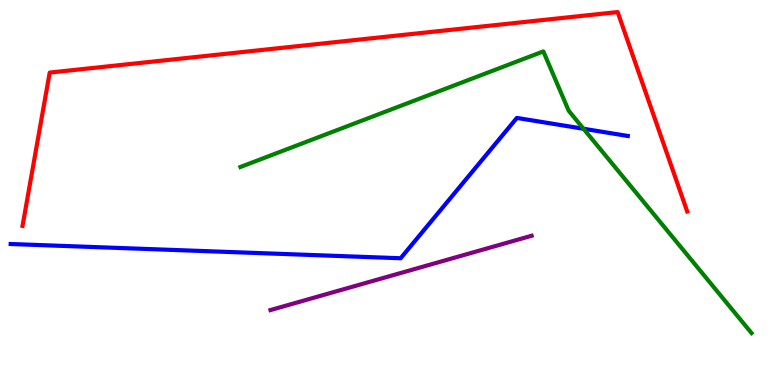[{'lines': ['blue', 'red'], 'intersections': []}, {'lines': ['green', 'red'], 'intersections': []}, {'lines': ['purple', 'red'], 'intersections': []}, {'lines': ['blue', 'green'], 'intersections': [{'x': 7.53, 'y': 6.66}]}, {'lines': ['blue', 'purple'], 'intersections': []}, {'lines': ['green', 'purple'], 'intersections': []}]